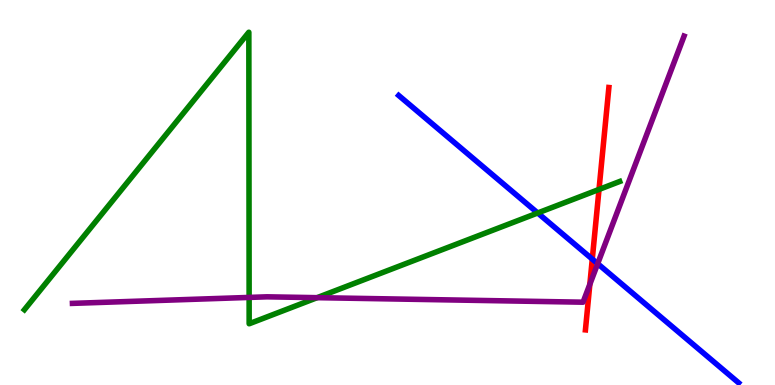[{'lines': ['blue', 'red'], 'intersections': [{'x': 7.64, 'y': 3.27}]}, {'lines': ['green', 'red'], 'intersections': [{'x': 7.73, 'y': 5.08}]}, {'lines': ['purple', 'red'], 'intersections': [{'x': 7.61, 'y': 2.62}]}, {'lines': ['blue', 'green'], 'intersections': [{'x': 6.94, 'y': 4.47}]}, {'lines': ['blue', 'purple'], 'intersections': [{'x': 7.71, 'y': 3.15}]}, {'lines': ['green', 'purple'], 'intersections': [{'x': 3.21, 'y': 2.27}, {'x': 4.09, 'y': 2.27}]}]